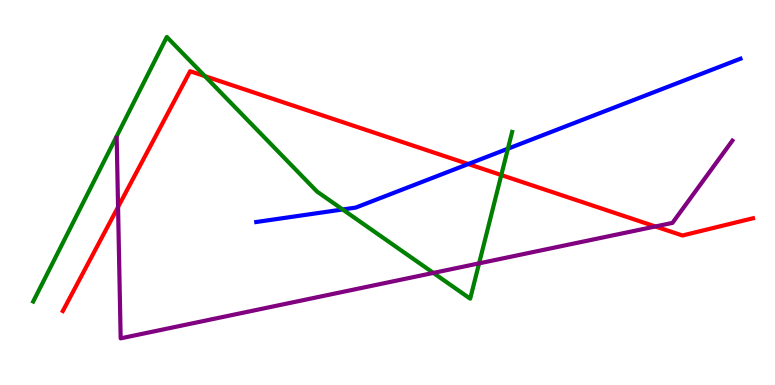[{'lines': ['blue', 'red'], 'intersections': [{'x': 6.04, 'y': 5.74}]}, {'lines': ['green', 'red'], 'intersections': [{'x': 2.64, 'y': 8.02}, {'x': 6.47, 'y': 5.45}]}, {'lines': ['purple', 'red'], 'intersections': [{'x': 1.52, 'y': 4.62}, {'x': 8.46, 'y': 4.12}]}, {'lines': ['blue', 'green'], 'intersections': [{'x': 4.42, 'y': 4.56}, {'x': 6.55, 'y': 6.14}]}, {'lines': ['blue', 'purple'], 'intersections': []}, {'lines': ['green', 'purple'], 'intersections': [{'x': 5.59, 'y': 2.91}, {'x': 6.18, 'y': 3.16}]}]